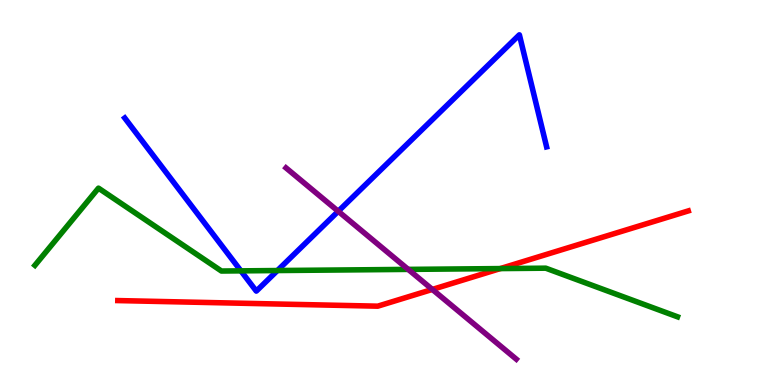[{'lines': ['blue', 'red'], 'intersections': []}, {'lines': ['green', 'red'], 'intersections': [{'x': 6.46, 'y': 3.02}]}, {'lines': ['purple', 'red'], 'intersections': [{'x': 5.58, 'y': 2.48}]}, {'lines': ['blue', 'green'], 'intersections': [{'x': 3.11, 'y': 2.96}, {'x': 3.58, 'y': 2.97}]}, {'lines': ['blue', 'purple'], 'intersections': [{'x': 4.36, 'y': 4.51}]}, {'lines': ['green', 'purple'], 'intersections': [{'x': 5.27, 'y': 3.0}]}]